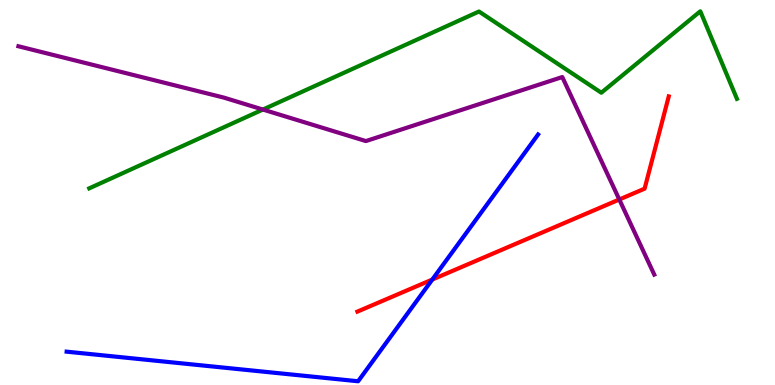[{'lines': ['blue', 'red'], 'intersections': [{'x': 5.58, 'y': 2.74}]}, {'lines': ['green', 'red'], 'intersections': []}, {'lines': ['purple', 'red'], 'intersections': [{'x': 7.99, 'y': 4.82}]}, {'lines': ['blue', 'green'], 'intersections': []}, {'lines': ['blue', 'purple'], 'intersections': []}, {'lines': ['green', 'purple'], 'intersections': [{'x': 3.39, 'y': 7.15}]}]